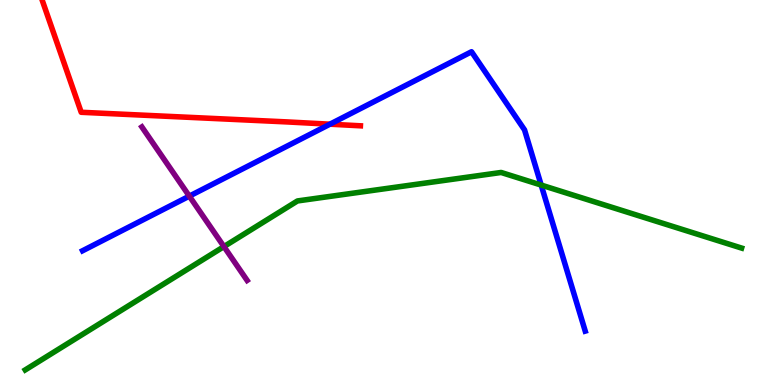[{'lines': ['blue', 'red'], 'intersections': [{'x': 4.26, 'y': 6.77}]}, {'lines': ['green', 'red'], 'intersections': []}, {'lines': ['purple', 'red'], 'intersections': []}, {'lines': ['blue', 'green'], 'intersections': [{'x': 6.98, 'y': 5.19}]}, {'lines': ['blue', 'purple'], 'intersections': [{'x': 2.44, 'y': 4.91}]}, {'lines': ['green', 'purple'], 'intersections': [{'x': 2.89, 'y': 3.6}]}]